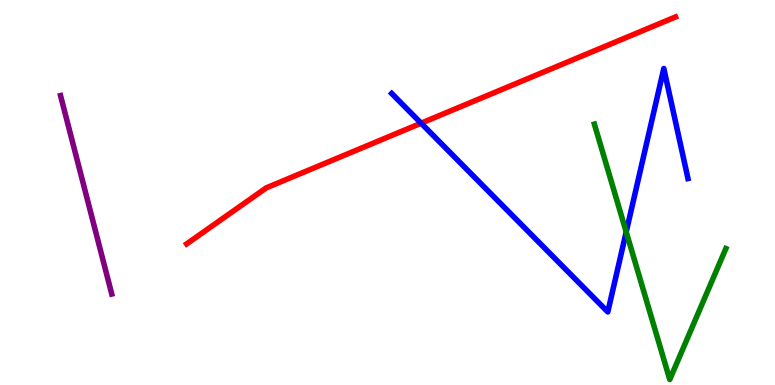[{'lines': ['blue', 'red'], 'intersections': [{'x': 5.43, 'y': 6.8}]}, {'lines': ['green', 'red'], 'intersections': []}, {'lines': ['purple', 'red'], 'intersections': []}, {'lines': ['blue', 'green'], 'intersections': [{'x': 8.08, 'y': 3.98}]}, {'lines': ['blue', 'purple'], 'intersections': []}, {'lines': ['green', 'purple'], 'intersections': []}]